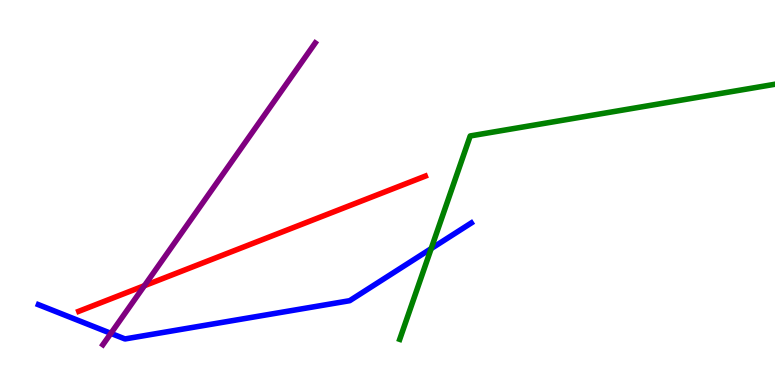[{'lines': ['blue', 'red'], 'intersections': []}, {'lines': ['green', 'red'], 'intersections': []}, {'lines': ['purple', 'red'], 'intersections': [{'x': 1.86, 'y': 2.58}]}, {'lines': ['blue', 'green'], 'intersections': [{'x': 5.56, 'y': 3.54}]}, {'lines': ['blue', 'purple'], 'intersections': [{'x': 1.43, 'y': 1.34}]}, {'lines': ['green', 'purple'], 'intersections': []}]